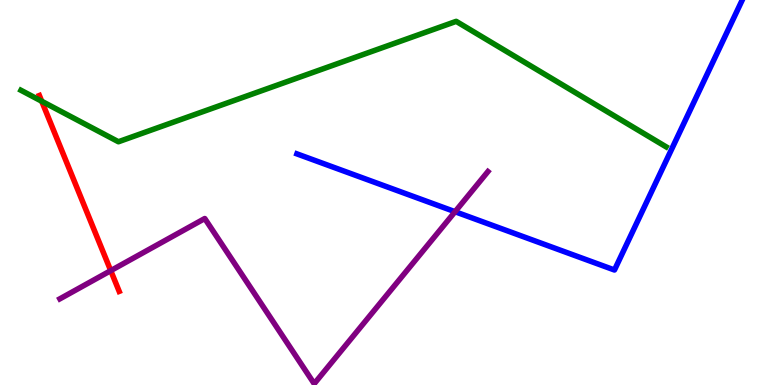[{'lines': ['blue', 'red'], 'intersections': []}, {'lines': ['green', 'red'], 'intersections': [{'x': 0.538, 'y': 7.37}]}, {'lines': ['purple', 'red'], 'intersections': [{'x': 1.43, 'y': 2.97}]}, {'lines': ['blue', 'green'], 'intersections': []}, {'lines': ['blue', 'purple'], 'intersections': [{'x': 5.87, 'y': 4.5}]}, {'lines': ['green', 'purple'], 'intersections': []}]